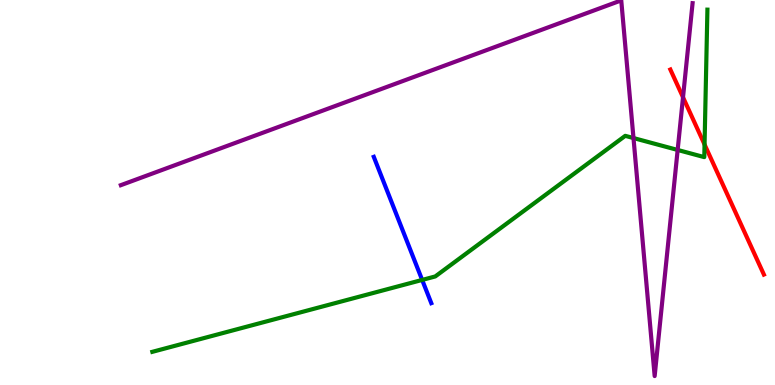[{'lines': ['blue', 'red'], 'intersections': []}, {'lines': ['green', 'red'], 'intersections': [{'x': 9.09, 'y': 6.25}]}, {'lines': ['purple', 'red'], 'intersections': [{'x': 8.81, 'y': 7.47}]}, {'lines': ['blue', 'green'], 'intersections': [{'x': 5.45, 'y': 2.73}]}, {'lines': ['blue', 'purple'], 'intersections': []}, {'lines': ['green', 'purple'], 'intersections': [{'x': 8.17, 'y': 6.41}, {'x': 8.74, 'y': 6.11}]}]